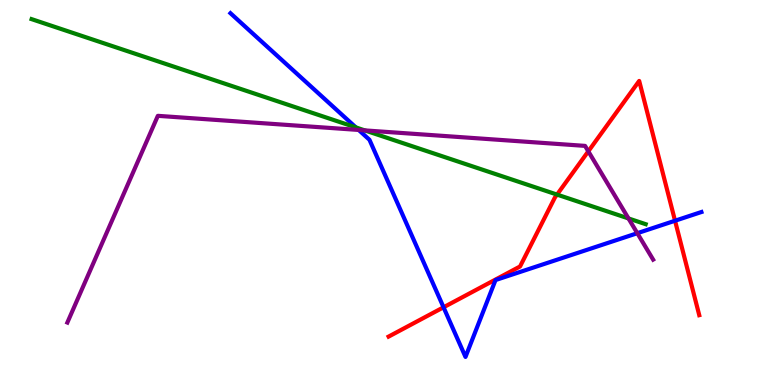[{'lines': ['blue', 'red'], 'intersections': [{'x': 5.72, 'y': 2.02}, {'x': 8.71, 'y': 4.27}]}, {'lines': ['green', 'red'], 'intersections': [{'x': 7.19, 'y': 4.95}]}, {'lines': ['purple', 'red'], 'intersections': [{'x': 7.59, 'y': 6.07}]}, {'lines': ['blue', 'green'], 'intersections': [{'x': 4.59, 'y': 6.69}]}, {'lines': ['blue', 'purple'], 'intersections': [{'x': 4.63, 'y': 6.62}, {'x': 8.22, 'y': 3.94}]}, {'lines': ['green', 'purple'], 'intersections': [{'x': 4.71, 'y': 6.61}, {'x': 8.11, 'y': 4.33}]}]